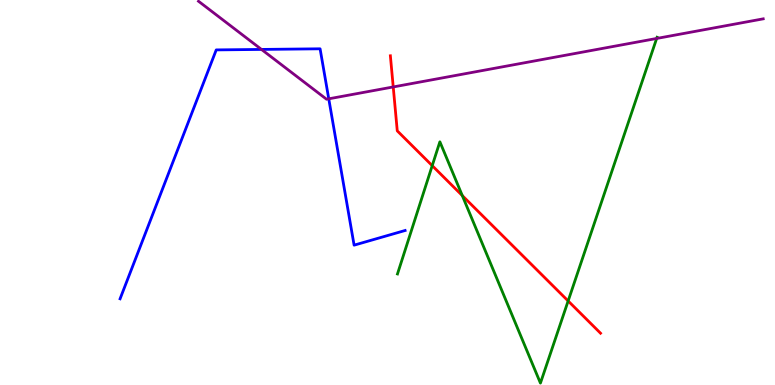[{'lines': ['blue', 'red'], 'intersections': []}, {'lines': ['green', 'red'], 'intersections': [{'x': 5.58, 'y': 5.7}, {'x': 5.97, 'y': 4.92}, {'x': 7.33, 'y': 2.18}]}, {'lines': ['purple', 'red'], 'intersections': [{'x': 5.07, 'y': 7.74}]}, {'lines': ['blue', 'green'], 'intersections': []}, {'lines': ['blue', 'purple'], 'intersections': [{'x': 3.37, 'y': 8.72}, {'x': 4.24, 'y': 7.43}]}, {'lines': ['green', 'purple'], 'intersections': [{'x': 8.47, 'y': 9.0}]}]